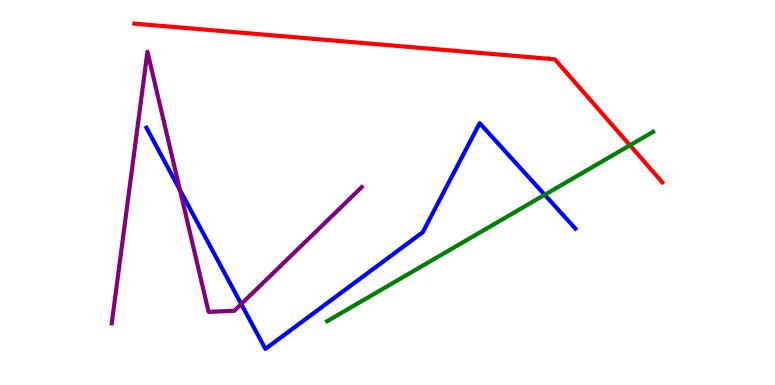[{'lines': ['blue', 'red'], 'intersections': []}, {'lines': ['green', 'red'], 'intersections': [{'x': 8.13, 'y': 6.23}]}, {'lines': ['purple', 'red'], 'intersections': []}, {'lines': ['blue', 'green'], 'intersections': [{'x': 7.03, 'y': 4.94}]}, {'lines': ['blue', 'purple'], 'intersections': [{'x': 2.32, 'y': 5.06}, {'x': 3.11, 'y': 2.1}]}, {'lines': ['green', 'purple'], 'intersections': []}]